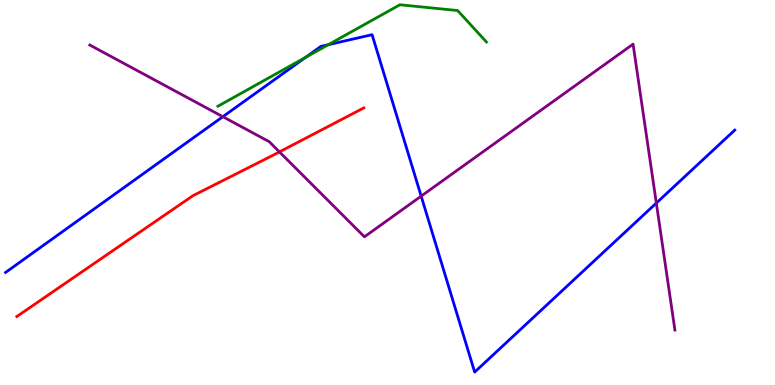[{'lines': ['blue', 'red'], 'intersections': []}, {'lines': ['green', 'red'], 'intersections': []}, {'lines': ['purple', 'red'], 'intersections': [{'x': 3.61, 'y': 6.05}]}, {'lines': ['blue', 'green'], 'intersections': [{'x': 3.94, 'y': 8.51}, {'x': 4.24, 'y': 8.84}]}, {'lines': ['blue', 'purple'], 'intersections': [{'x': 2.88, 'y': 6.97}, {'x': 5.43, 'y': 4.91}, {'x': 8.47, 'y': 4.73}]}, {'lines': ['green', 'purple'], 'intersections': []}]